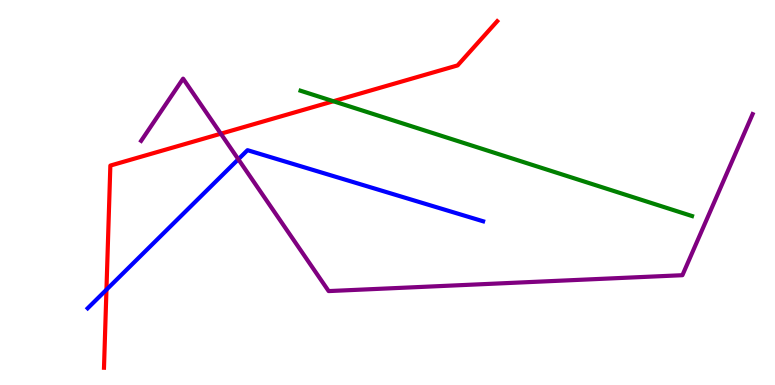[{'lines': ['blue', 'red'], 'intersections': [{'x': 1.37, 'y': 2.48}]}, {'lines': ['green', 'red'], 'intersections': [{'x': 4.3, 'y': 7.37}]}, {'lines': ['purple', 'red'], 'intersections': [{'x': 2.85, 'y': 6.53}]}, {'lines': ['blue', 'green'], 'intersections': []}, {'lines': ['blue', 'purple'], 'intersections': [{'x': 3.08, 'y': 5.86}]}, {'lines': ['green', 'purple'], 'intersections': []}]